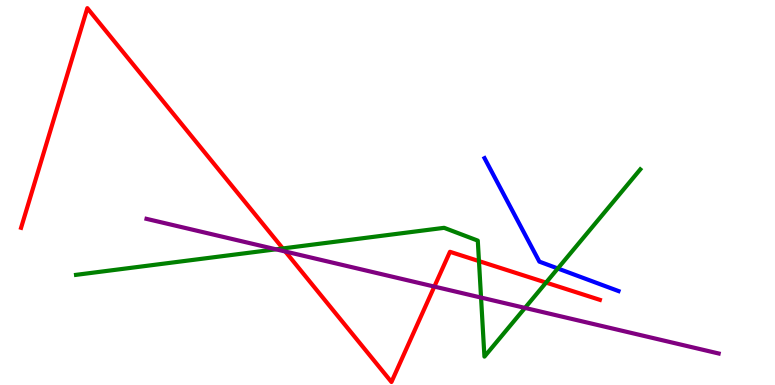[{'lines': ['blue', 'red'], 'intersections': []}, {'lines': ['green', 'red'], 'intersections': [{'x': 3.65, 'y': 3.55}, {'x': 6.18, 'y': 3.22}, {'x': 7.05, 'y': 2.66}]}, {'lines': ['purple', 'red'], 'intersections': [{'x': 3.68, 'y': 3.47}, {'x': 5.6, 'y': 2.56}]}, {'lines': ['blue', 'green'], 'intersections': [{'x': 7.2, 'y': 3.03}]}, {'lines': ['blue', 'purple'], 'intersections': []}, {'lines': ['green', 'purple'], 'intersections': [{'x': 3.56, 'y': 3.52}, {'x': 6.21, 'y': 2.27}, {'x': 6.77, 'y': 2.0}]}]